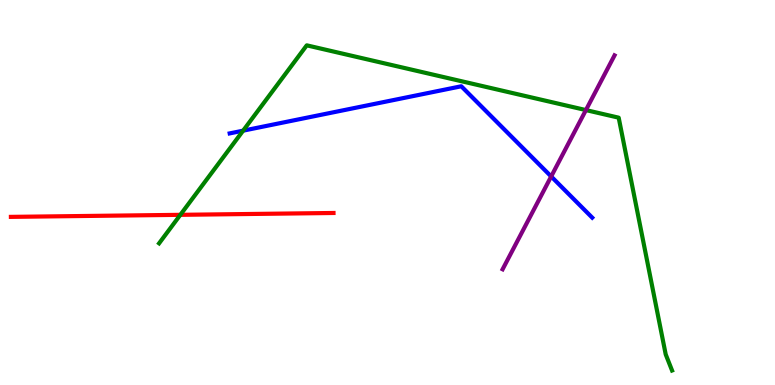[{'lines': ['blue', 'red'], 'intersections': []}, {'lines': ['green', 'red'], 'intersections': [{'x': 2.33, 'y': 4.42}]}, {'lines': ['purple', 'red'], 'intersections': []}, {'lines': ['blue', 'green'], 'intersections': [{'x': 3.14, 'y': 6.61}]}, {'lines': ['blue', 'purple'], 'intersections': [{'x': 7.11, 'y': 5.42}]}, {'lines': ['green', 'purple'], 'intersections': [{'x': 7.56, 'y': 7.14}]}]